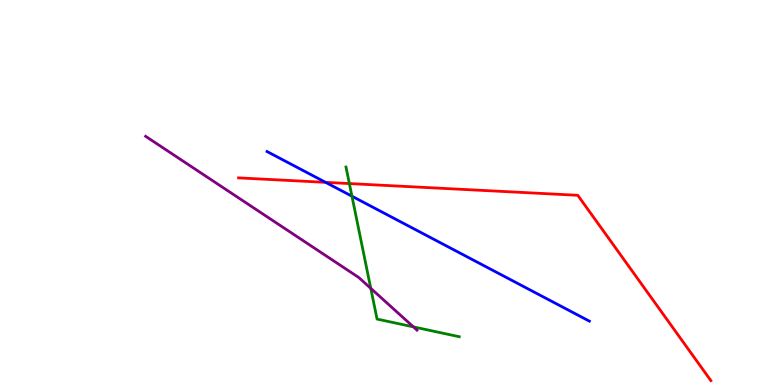[{'lines': ['blue', 'red'], 'intersections': [{'x': 4.2, 'y': 5.26}]}, {'lines': ['green', 'red'], 'intersections': [{'x': 4.51, 'y': 5.23}]}, {'lines': ['purple', 'red'], 'intersections': []}, {'lines': ['blue', 'green'], 'intersections': [{'x': 4.54, 'y': 4.9}]}, {'lines': ['blue', 'purple'], 'intersections': []}, {'lines': ['green', 'purple'], 'intersections': [{'x': 4.78, 'y': 2.51}, {'x': 5.33, 'y': 1.51}]}]